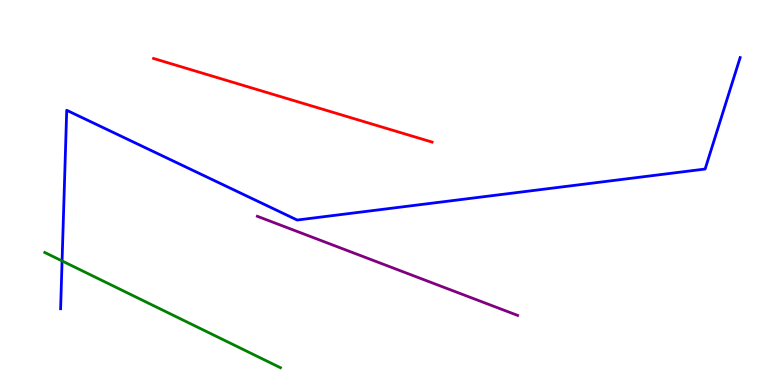[{'lines': ['blue', 'red'], 'intersections': []}, {'lines': ['green', 'red'], 'intersections': []}, {'lines': ['purple', 'red'], 'intersections': []}, {'lines': ['blue', 'green'], 'intersections': [{'x': 0.801, 'y': 3.22}]}, {'lines': ['blue', 'purple'], 'intersections': []}, {'lines': ['green', 'purple'], 'intersections': []}]